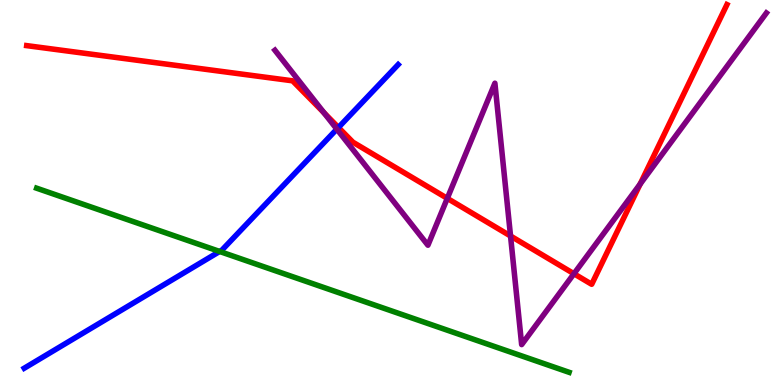[{'lines': ['blue', 'red'], 'intersections': [{'x': 4.37, 'y': 6.69}]}, {'lines': ['green', 'red'], 'intersections': []}, {'lines': ['purple', 'red'], 'intersections': [{'x': 4.18, 'y': 7.07}, {'x': 5.77, 'y': 4.85}, {'x': 6.59, 'y': 3.87}, {'x': 7.41, 'y': 2.89}, {'x': 8.26, 'y': 5.22}]}, {'lines': ['blue', 'green'], 'intersections': [{'x': 2.83, 'y': 3.47}]}, {'lines': ['blue', 'purple'], 'intersections': [{'x': 4.35, 'y': 6.65}]}, {'lines': ['green', 'purple'], 'intersections': []}]